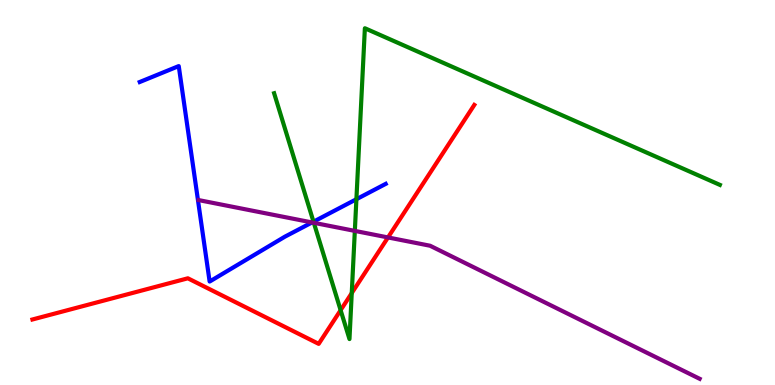[{'lines': ['blue', 'red'], 'intersections': []}, {'lines': ['green', 'red'], 'intersections': [{'x': 4.4, 'y': 1.94}, {'x': 4.54, 'y': 2.39}]}, {'lines': ['purple', 'red'], 'intersections': [{'x': 5.01, 'y': 3.83}]}, {'lines': ['blue', 'green'], 'intersections': [{'x': 4.05, 'y': 4.24}, {'x': 4.6, 'y': 4.83}]}, {'lines': ['blue', 'purple'], 'intersections': [{'x': 4.03, 'y': 4.22}]}, {'lines': ['green', 'purple'], 'intersections': [{'x': 4.05, 'y': 4.21}, {'x': 4.58, 'y': 4.0}]}]